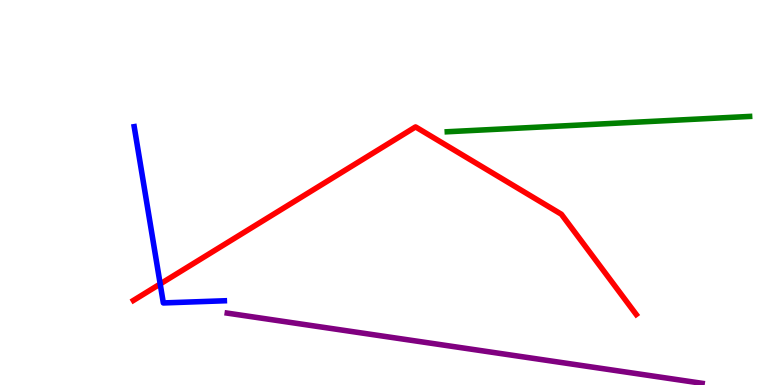[{'lines': ['blue', 'red'], 'intersections': [{'x': 2.07, 'y': 2.62}]}, {'lines': ['green', 'red'], 'intersections': []}, {'lines': ['purple', 'red'], 'intersections': []}, {'lines': ['blue', 'green'], 'intersections': []}, {'lines': ['blue', 'purple'], 'intersections': []}, {'lines': ['green', 'purple'], 'intersections': []}]